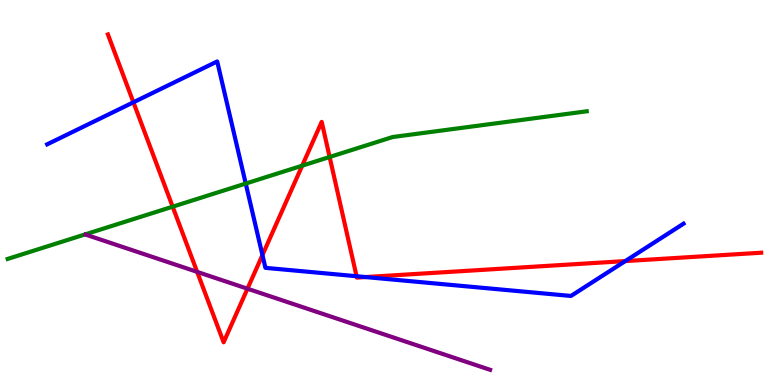[{'lines': ['blue', 'red'], 'intersections': [{'x': 1.72, 'y': 7.34}, {'x': 3.39, 'y': 3.37}, {'x': 4.6, 'y': 2.83}, {'x': 4.72, 'y': 2.8}, {'x': 8.07, 'y': 3.22}]}, {'lines': ['green', 'red'], 'intersections': [{'x': 2.23, 'y': 4.63}, {'x': 3.9, 'y': 5.7}, {'x': 4.25, 'y': 5.92}]}, {'lines': ['purple', 'red'], 'intersections': [{'x': 2.54, 'y': 2.94}, {'x': 3.19, 'y': 2.5}]}, {'lines': ['blue', 'green'], 'intersections': [{'x': 3.17, 'y': 5.23}]}, {'lines': ['blue', 'purple'], 'intersections': []}, {'lines': ['green', 'purple'], 'intersections': []}]